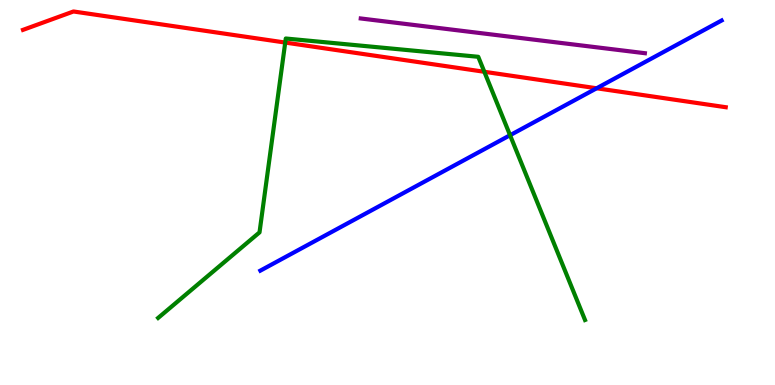[{'lines': ['blue', 'red'], 'intersections': [{'x': 7.7, 'y': 7.71}]}, {'lines': ['green', 'red'], 'intersections': [{'x': 3.68, 'y': 8.89}, {'x': 6.25, 'y': 8.14}]}, {'lines': ['purple', 'red'], 'intersections': []}, {'lines': ['blue', 'green'], 'intersections': [{'x': 6.58, 'y': 6.49}]}, {'lines': ['blue', 'purple'], 'intersections': []}, {'lines': ['green', 'purple'], 'intersections': []}]